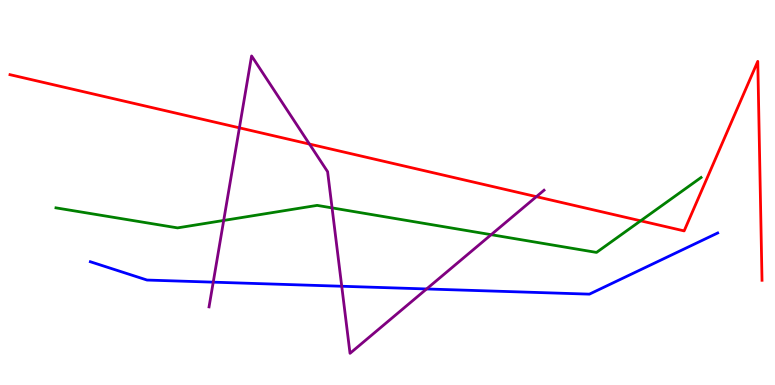[{'lines': ['blue', 'red'], 'intersections': []}, {'lines': ['green', 'red'], 'intersections': [{'x': 8.27, 'y': 4.26}]}, {'lines': ['purple', 'red'], 'intersections': [{'x': 3.09, 'y': 6.68}, {'x': 3.99, 'y': 6.26}, {'x': 6.92, 'y': 4.89}]}, {'lines': ['blue', 'green'], 'intersections': []}, {'lines': ['blue', 'purple'], 'intersections': [{'x': 2.75, 'y': 2.67}, {'x': 4.41, 'y': 2.56}, {'x': 5.5, 'y': 2.49}]}, {'lines': ['green', 'purple'], 'intersections': [{'x': 2.89, 'y': 4.27}, {'x': 4.28, 'y': 4.6}, {'x': 6.34, 'y': 3.9}]}]